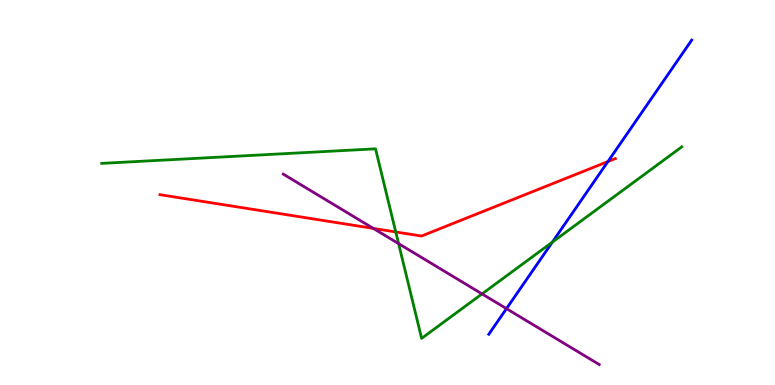[{'lines': ['blue', 'red'], 'intersections': [{'x': 7.84, 'y': 5.8}]}, {'lines': ['green', 'red'], 'intersections': [{'x': 5.11, 'y': 3.98}]}, {'lines': ['purple', 'red'], 'intersections': [{'x': 4.82, 'y': 4.07}]}, {'lines': ['blue', 'green'], 'intersections': [{'x': 7.13, 'y': 3.71}]}, {'lines': ['blue', 'purple'], 'intersections': [{'x': 6.54, 'y': 1.98}]}, {'lines': ['green', 'purple'], 'intersections': [{'x': 5.14, 'y': 3.67}, {'x': 6.22, 'y': 2.37}]}]